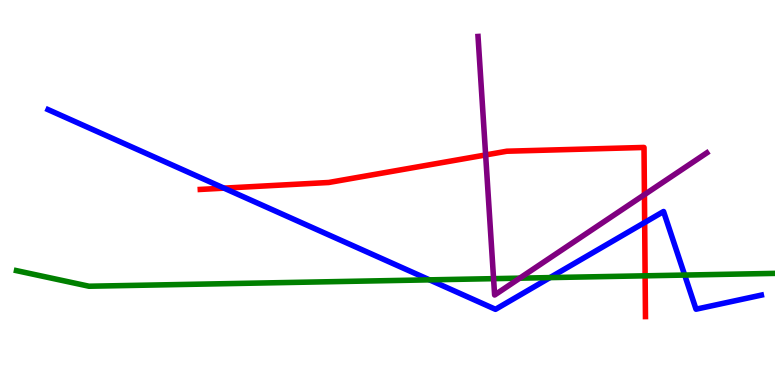[{'lines': ['blue', 'red'], 'intersections': [{'x': 2.89, 'y': 5.11}, {'x': 8.32, 'y': 4.22}]}, {'lines': ['green', 'red'], 'intersections': [{'x': 8.32, 'y': 2.84}]}, {'lines': ['purple', 'red'], 'intersections': [{'x': 6.27, 'y': 5.98}, {'x': 8.32, 'y': 4.94}]}, {'lines': ['blue', 'green'], 'intersections': [{'x': 5.54, 'y': 2.73}, {'x': 7.1, 'y': 2.79}, {'x': 8.83, 'y': 2.86}]}, {'lines': ['blue', 'purple'], 'intersections': []}, {'lines': ['green', 'purple'], 'intersections': [{'x': 6.37, 'y': 2.76}, {'x': 6.71, 'y': 2.78}]}]